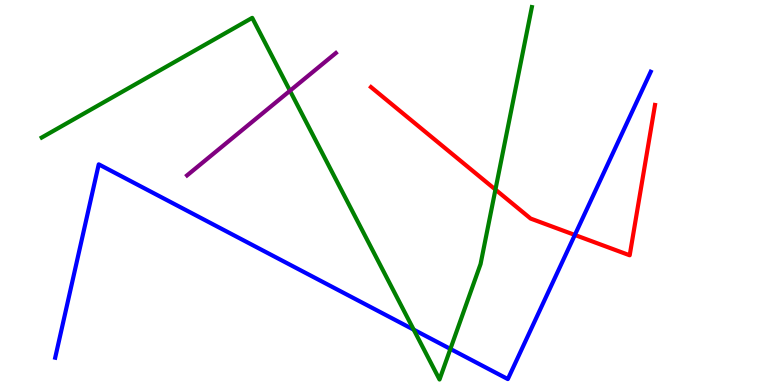[{'lines': ['blue', 'red'], 'intersections': [{'x': 7.42, 'y': 3.9}]}, {'lines': ['green', 'red'], 'intersections': [{'x': 6.39, 'y': 5.08}]}, {'lines': ['purple', 'red'], 'intersections': []}, {'lines': ['blue', 'green'], 'intersections': [{'x': 5.34, 'y': 1.44}, {'x': 5.81, 'y': 0.937}]}, {'lines': ['blue', 'purple'], 'intersections': []}, {'lines': ['green', 'purple'], 'intersections': [{'x': 3.74, 'y': 7.64}]}]